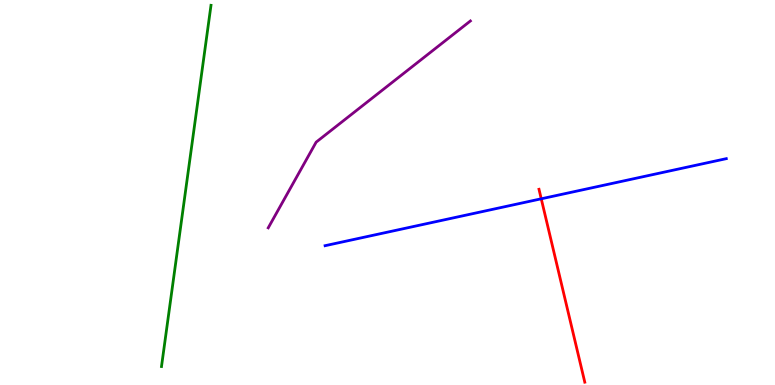[{'lines': ['blue', 'red'], 'intersections': [{'x': 6.98, 'y': 4.84}]}, {'lines': ['green', 'red'], 'intersections': []}, {'lines': ['purple', 'red'], 'intersections': []}, {'lines': ['blue', 'green'], 'intersections': []}, {'lines': ['blue', 'purple'], 'intersections': []}, {'lines': ['green', 'purple'], 'intersections': []}]